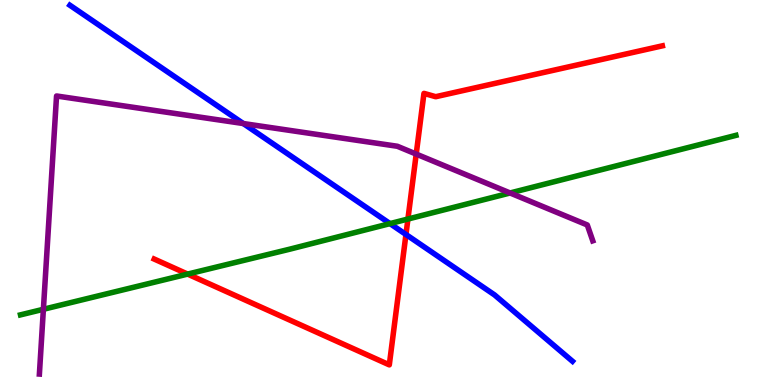[{'lines': ['blue', 'red'], 'intersections': [{'x': 5.24, 'y': 3.91}]}, {'lines': ['green', 'red'], 'intersections': [{'x': 2.42, 'y': 2.88}, {'x': 5.26, 'y': 4.31}]}, {'lines': ['purple', 'red'], 'intersections': [{'x': 5.37, 'y': 6.0}]}, {'lines': ['blue', 'green'], 'intersections': [{'x': 5.03, 'y': 4.19}]}, {'lines': ['blue', 'purple'], 'intersections': [{'x': 3.14, 'y': 6.79}]}, {'lines': ['green', 'purple'], 'intersections': [{'x': 0.56, 'y': 1.97}, {'x': 6.58, 'y': 4.99}]}]